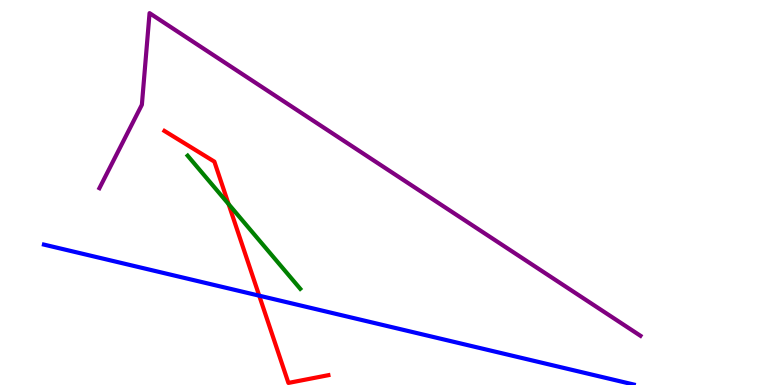[{'lines': ['blue', 'red'], 'intersections': [{'x': 3.34, 'y': 2.32}]}, {'lines': ['green', 'red'], 'intersections': [{'x': 2.95, 'y': 4.7}]}, {'lines': ['purple', 'red'], 'intersections': []}, {'lines': ['blue', 'green'], 'intersections': []}, {'lines': ['blue', 'purple'], 'intersections': []}, {'lines': ['green', 'purple'], 'intersections': []}]